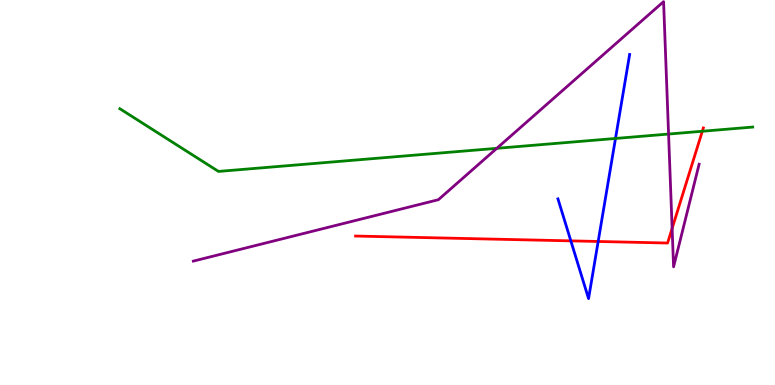[{'lines': ['blue', 'red'], 'intersections': [{'x': 7.37, 'y': 3.74}, {'x': 7.72, 'y': 3.73}]}, {'lines': ['green', 'red'], 'intersections': [{'x': 9.06, 'y': 6.59}]}, {'lines': ['purple', 'red'], 'intersections': [{'x': 8.67, 'y': 4.07}]}, {'lines': ['blue', 'green'], 'intersections': [{'x': 7.94, 'y': 6.4}]}, {'lines': ['blue', 'purple'], 'intersections': []}, {'lines': ['green', 'purple'], 'intersections': [{'x': 6.41, 'y': 6.15}, {'x': 8.63, 'y': 6.52}]}]